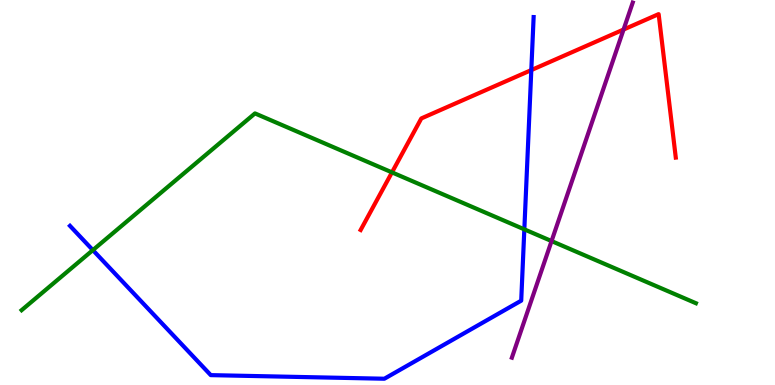[{'lines': ['blue', 'red'], 'intersections': [{'x': 6.86, 'y': 8.18}]}, {'lines': ['green', 'red'], 'intersections': [{'x': 5.06, 'y': 5.52}]}, {'lines': ['purple', 'red'], 'intersections': [{'x': 8.05, 'y': 9.23}]}, {'lines': ['blue', 'green'], 'intersections': [{'x': 1.2, 'y': 3.5}, {'x': 6.77, 'y': 4.04}]}, {'lines': ['blue', 'purple'], 'intersections': []}, {'lines': ['green', 'purple'], 'intersections': [{'x': 7.12, 'y': 3.74}]}]